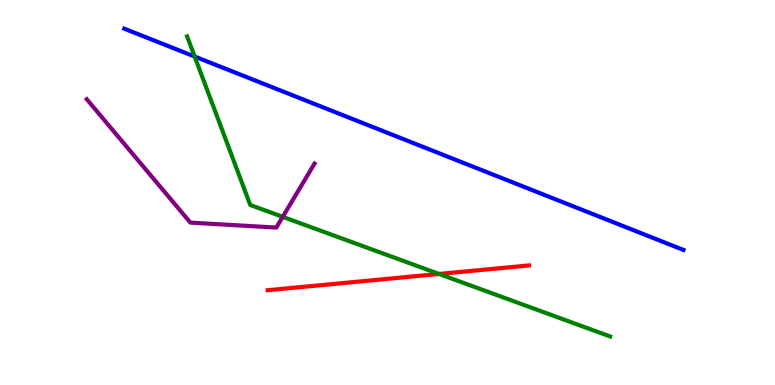[{'lines': ['blue', 'red'], 'intersections': []}, {'lines': ['green', 'red'], 'intersections': [{'x': 5.67, 'y': 2.88}]}, {'lines': ['purple', 'red'], 'intersections': []}, {'lines': ['blue', 'green'], 'intersections': [{'x': 2.51, 'y': 8.53}]}, {'lines': ['blue', 'purple'], 'intersections': []}, {'lines': ['green', 'purple'], 'intersections': [{'x': 3.65, 'y': 4.37}]}]